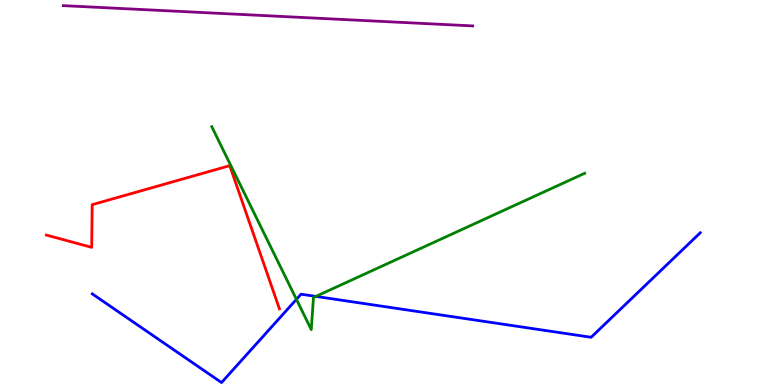[{'lines': ['blue', 'red'], 'intersections': []}, {'lines': ['green', 'red'], 'intersections': []}, {'lines': ['purple', 'red'], 'intersections': []}, {'lines': ['blue', 'green'], 'intersections': [{'x': 3.82, 'y': 2.22}, {'x': 4.08, 'y': 2.3}]}, {'lines': ['blue', 'purple'], 'intersections': []}, {'lines': ['green', 'purple'], 'intersections': []}]